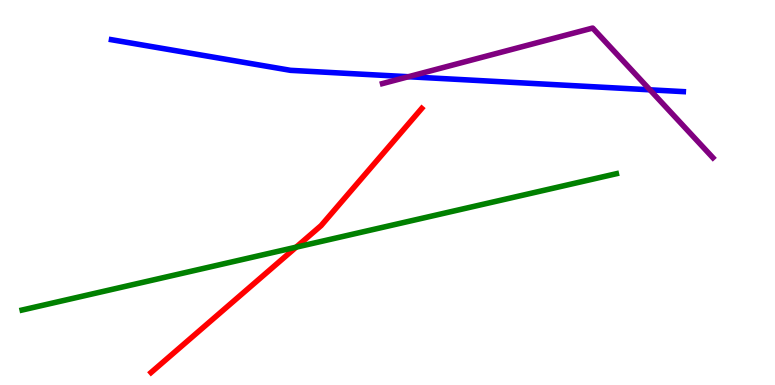[{'lines': ['blue', 'red'], 'intersections': []}, {'lines': ['green', 'red'], 'intersections': [{'x': 3.82, 'y': 3.58}]}, {'lines': ['purple', 'red'], 'intersections': []}, {'lines': ['blue', 'green'], 'intersections': []}, {'lines': ['blue', 'purple'], 'intersections': [{'x': 5.27, 'y': 8.01}, {'x': 8.39, 'y': 7.67}]}, {'lines': ['green', 'purple'], 'intersections': []}]